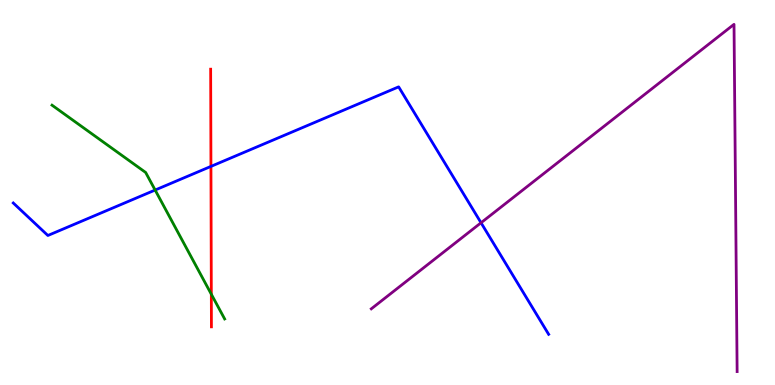[{'lines': ['blue', 'red'], 'intersections': [{'x': 2.72, 'y': 5.68}]}, {'lines': ['green', 'red'], 'intersections': [{'x': 2.73, 'y': 2.36}]}, {'lines': ['purple', 'red'], 'intersections': []}, {'lines': ['blue', 'green'], 'intersections': [{'x': 2.0, 'y': 5.06}]}, {'lines': ['blue', 'purple'], 'intersections': [{'x': 6.21, 'y': 4.21}]}, {'lines': ['green', 'purple'], 'intersections': []}]